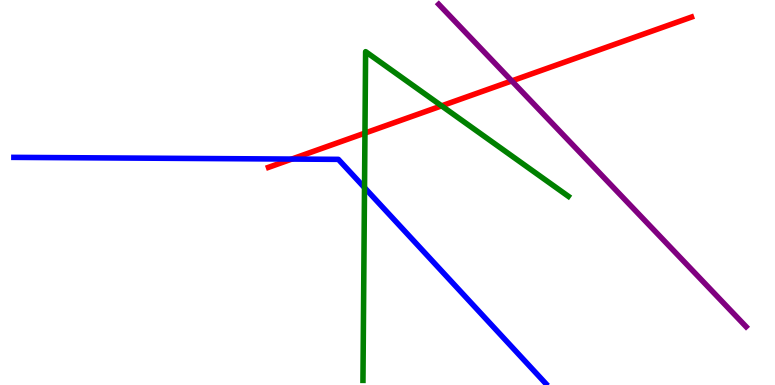[{'lines': ['blue', 'red'], 'intersections': [{'x': 3.77, 'y': 5.87}]}, {'lines': ['green', 'red'], 'intersections': [{'x': 4.71, 'y': 6.54}, {'x': 5.7, 'y': 7.25}]}, {'lines': ['purple', 'red'], 'intersections': [{'x': 6.6, 'y': 7.9}]}, {'lines': ['blue', 'green'], 'intersections': [{'x': 4.7, 'y': 5.13}]}, {'lines': ['blue', 'purple'], 'intersections': []}, {'lines': ['green', 'purple'], 'intersections': []}]